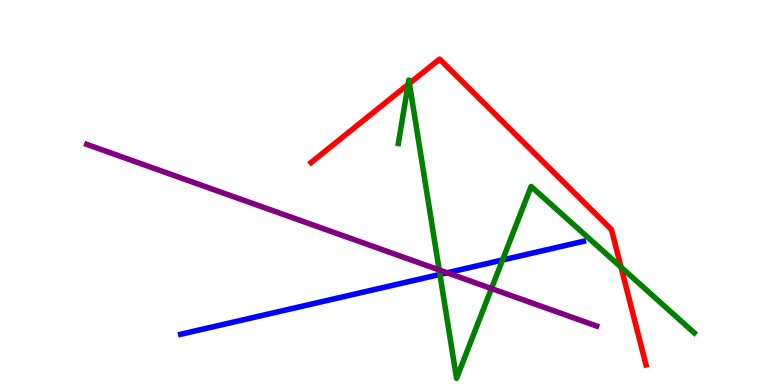[{'lines': ['blue', 'red'], 'intersections': []}, {'lines': ['green', 'red'], 'intersections': [{'x': 5.27, 'y': 7.81}, {'x': 5.28, 'y': 7.83}, {'x': 8.01, 'y': 3.06}]}, {'lines': ['purple', 'red'], 'intersections': []}, {'lines': ['blue', 'green'], 'intersections': [{'x': 5.68, 'y': 2.87}, {'x': 6.48, 'y': 3.25}]}, {'lines': ['blue', 'purple'], 'intersections': [{'x': 5.77, 'y': 2.92}]}, {'lines': ['green', 'purple'], 'intersections': [{'x': 5.67, 'y': 2.99}, {'x': 6.34, 'y': 2.5}]}]